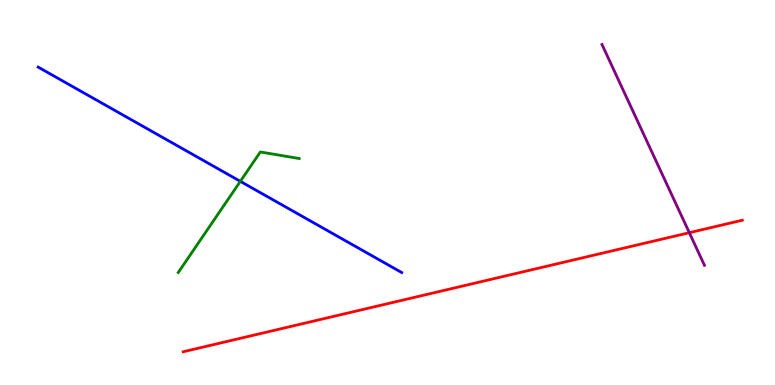[{'lines': ['blue', 'red'], 'intersections': []}, {'lines': ['green', 'red'], 'intersections': []}, {'lines': ['purple', 'red'], 'intersections': [{'x': 8.89, 'y': 3.96}]}, {'lines': ['blue', 'green'], 'intersections': [{'x': 3.1, 'y': 5.29}]}, {'lines': ['blue', 'purple'], 'intersections': []}, {'lines': ['green', 'purple'], 'intersections': []}]